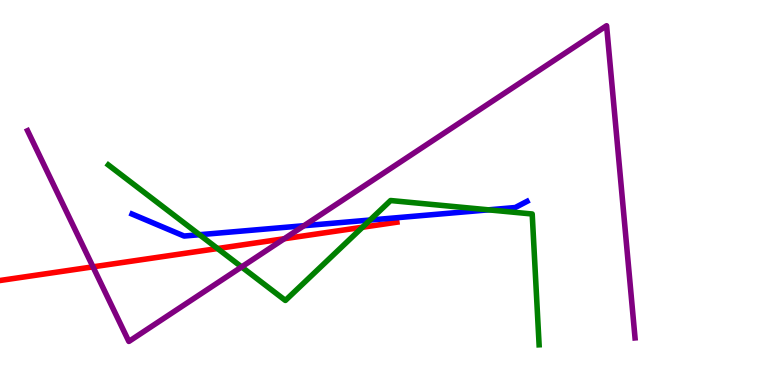[{'lines': ['blue', 'red'], 'intersections': []}, {'lines': ['green', 'red'], 'intersections': [{'x': 2.81, 'y': 3.54}, {'x': 4.68, 'y': 4.1}]}, {'lines': ['purple', 'red'], 'intersections': [{'x': 1.2, 'y': 3.07}, {'x': 3.67, 'y': 3.8}]}, {'lines': ['blue', 'green'], 'intersections': [{'x': 2.57, 'y': 3.9}, {'x': 4.77, 'y': 4.28}, {'x': 6.3, 'y': 4.55}]}, {'lines': ['blue', 'purple'], 'intersections': [{'x': 3.92, 'y': 4.14}]}, {'lines': ['green', 'purple'], 'intersections': [{'x': 3.12, 'y': 3.07}]}]